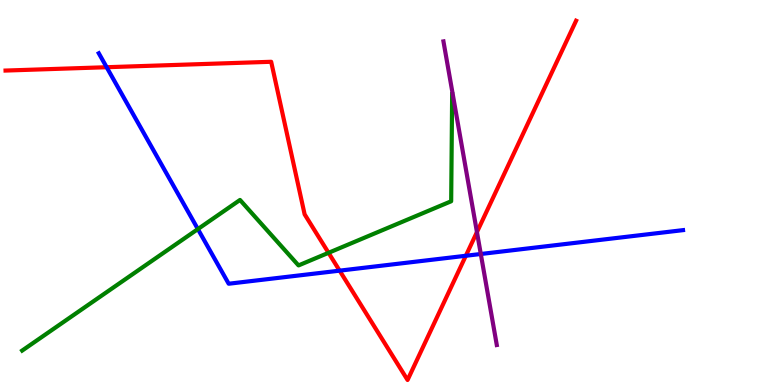[{'lines': ['blue', 'red'], 'intersections': [{'x': 1.38, 'y': 8.25}, {'x': 4.38, 'y': 2.97}, {'x': 6.01, 'y': 3.36}]}, {'lines': ['green', 'red'], 'intersections': [{'x': 4.24, 'y': 3.43}]}, {'lines': ['purple', 'red'], 'intersections': [{'x': 6.15, 'y': 3.97}]}, {'lines': ['blue', 'green'], 'intersections': [{'x': 2.55, 'y': 4.05}]}, {'lines': ['blue', 'purple'], 'intersections': [{'x': 6.2, 'y': 3.4}]}, {'lines': ['green', 'purple'], 'intersections': []}]